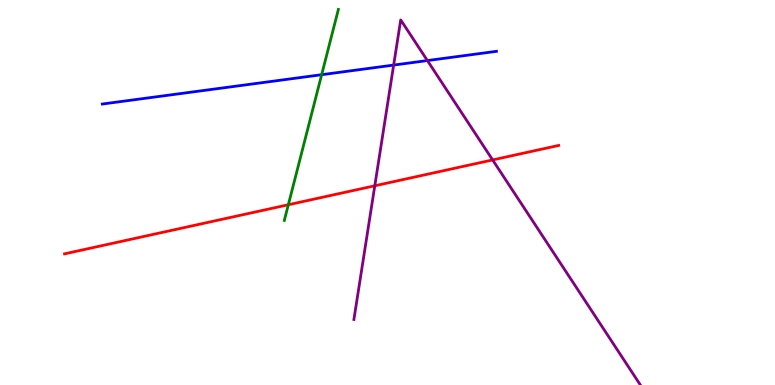[{'lines': ['blue', 'red'], 'intersections': []}, {'lines': ['green', 'red'], 'intersections': [{'x': 3.72, 'y': 4.68}]}, {'lines': ['purple', 'red'], 'intersections': [{'x': 4.84, 'y': 5.17}, {'x': 6.36, 'y': 5.85}]}, {'lines': ['blue', 'green'], 'intersections': [{'x': 4.15, 'y': 8.06}]}, {'lines': ['blue', 'purple'], 'intersections': [{'x': 5.08, 'y': 8.31}, {'x': 5.51, 'y': 8.43}]}, {'lines': ['green', 'purple'], 'intersections': []}]